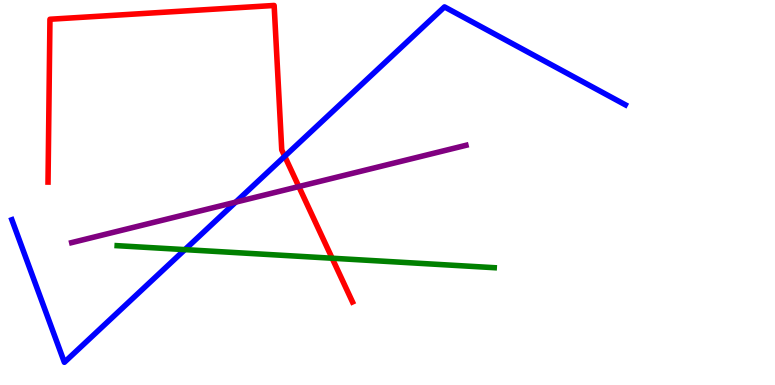[{'lines': ['blue', 'red'], 'intersections': [{'x': 3.67, 'y': 5.94}]}, {'lines': ['green', 'red'], 'intersections': [{'x': 4.29, 'y': 3.29}]}, {'lines': ['purple', 'red'], 'intersections': [{'x': 3.86, 'y': 5.15}]}, {'lines': ['blue', 'green'], 'intersections': [{'x': 2.39, 'y': 3.52}]}, {'lines': ['blue', 'purple'], 'intersections': [{'x': 3.04, 'y': 4.75}]}, {'lines': ['green', 'purple'], 'intersections': []}]